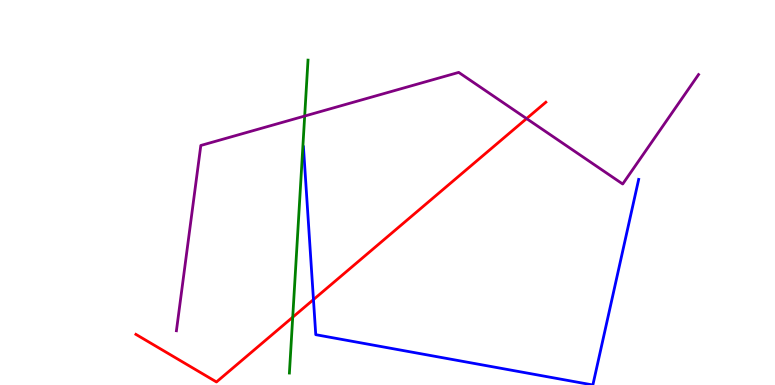[{'lines': ['blue', 'red'], 'intersections': [{'x': 4.04, 'y': 2.22}]}, {'lines': ['green', 'red'], 'intersections': [{'x': 3.78, 'y': 1.76}]}, {'lines': ['purple', 'red'], 'intersections': [{'x': 6.79, 'y': 6.92}]}, {'lines': ['blue', 'green'], 'intersections': []}, {'lines': ['blue', 'purple'], 'intersections': []}, {'lines': ['green', 'purple'], 'intersections': [{'x': 3.93, 'y': 6.99}]}]